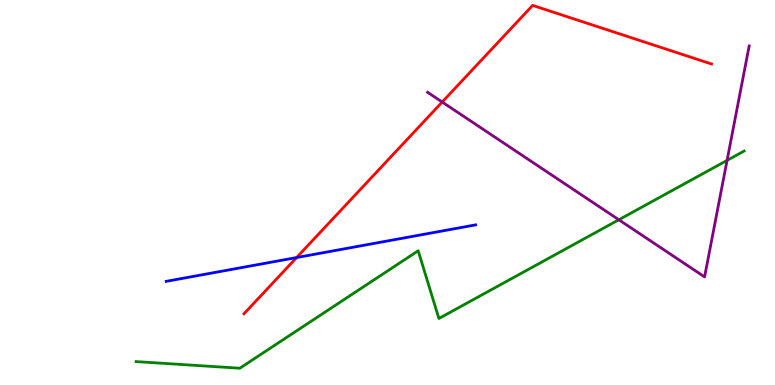[{'lines': ['blue', 'red'], 'intersections': [{'x': 3.83, 'y': 3.31}]}, {'lines': ['green', 'red'], 'intersections': []}, {'lines': ['purple', 'red'], 'intersections': [{'x': 5.71, 'y': 7.35}]}, {'lines': ['blue', 'green'], 'intersections': []}, {'lines': ['blue', 'purple'], 'intersections': []}, {'lines': ['green', 'purple'], 'intersections': [{'x': 7.99, 'y': 4.29}, {'x': 9.38, 'y': 5.83}]}]